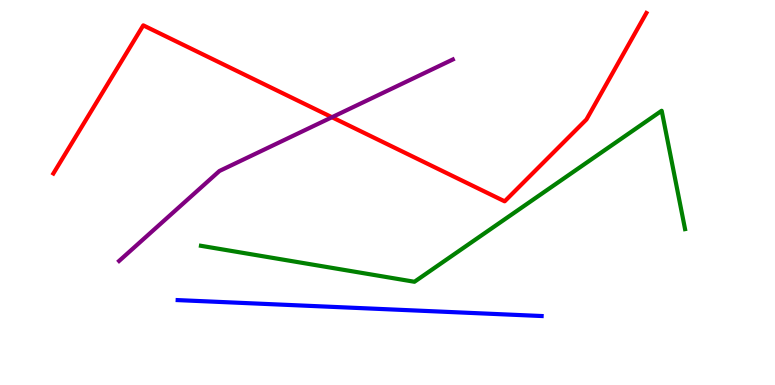[{'lines': ['blue', 'red'], 'intersections': []}, {'lines': ['green', 'red'], 'intersections': []}, {'lines': ['purple', 'red'], 'intersections': [{'x': 4.28, 'y': 6.95}]}, {'lines': ['blue', 'green'], 'intersections': []}, {'lines': ['blue', 'purple'], 'intersections': []}, {'lines': ['green', 'purple'], 'intersections': []}]